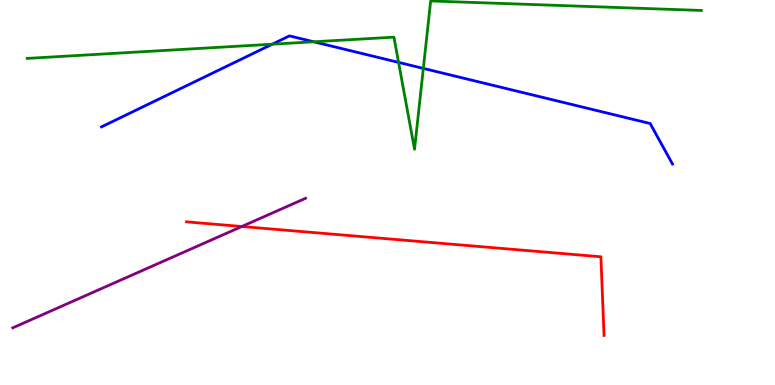[{'lines': ['blue', 'red'], 'intersections': []}, {'lines': ['green', 'red'], 'intersections': []}, {'lines': ['purple', 'red'], 'intersections': [{'x': 3.12, 'y': 4.12}]}, {'lines': ['blue', 'green'], 'intersections': [{'x': 3.51, 'y': 8.85}, {'x': 4.05, 'y': 8.91}, {'x': 5.14, 'y': 8.38}, {'x': 5.46, 'y': 8.22}]}, {'lines': ['blue', 'purple'], 'intersections': []}, {'lines': ['green', 'purple'], 'intersections': []}]